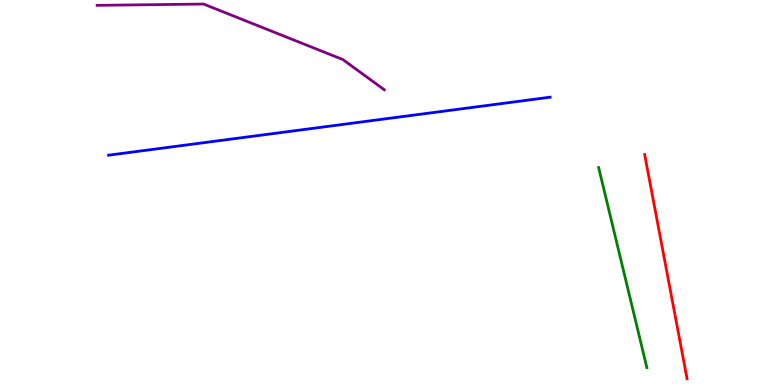[{'lines': ['blue', 'red'], 'intersections': []}, {'lines': ['green', 'red'], 'intersections': []}, {'lines': ['purple', 'red'], 'intersections': []}, {'lines': ['blue', 'green'], 'intersections': []}, {'lines': ['blue', 'purple'], 'intersections': []}, {'lines': ['green', 'purple'], 'intersections': []}]